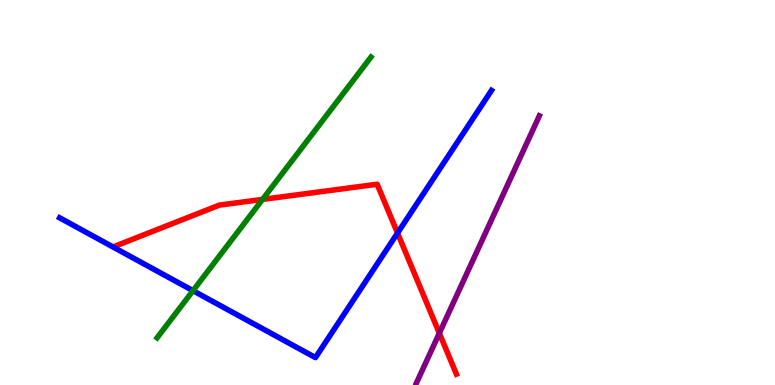[{'lines': ['blue', 'red'], 'intersections': [{'x': 5.13, 'y': 3.95}]}, {'lines': ['green', 'red'], 'intersections': [{'x': 3.39, 'y': 4.82}]}, {'lines': ['purple', 'red'], 'intersections': [{'x': 5.67, 'y': 1.35}]}, {'lines': ['blue', 'green'], 'intersections': [{'x': 2.49, 'y': 2.45}]}, {'lines': ['blue', 'purple'], 'intersections': []}, {'lines': ['green', 'purple'], 'intersections': []}]